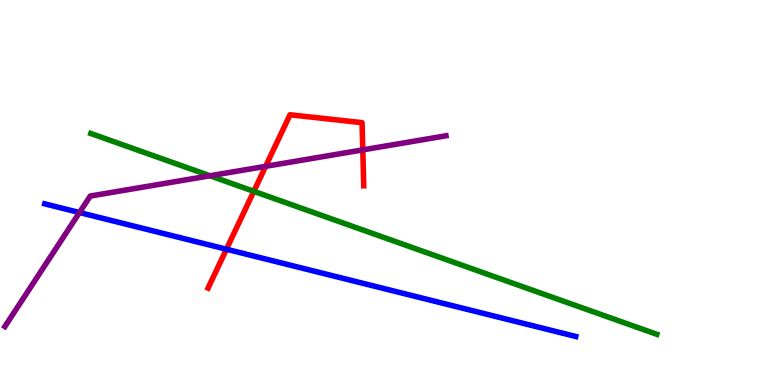[{'lines': ['blue', 'red'], 'intersections': [{'x': 2.92, 'y': 3.53}]}, {'lines': ['green', 'red'], 'intersections': [{'x': 3.28, 'y': 5.03}]}, {'lines': ['purple', 'red'], 'intersections': [{'x': 3.43, 'y': 5.68}, {'x': 4.68, 'y': 6.11}]}, {'lines': ['blue', 'green'], 'intersections': []}, {'lines': ['blue', 'purple'], 'intersections': [{'x': 1.03, 'y': 4.48}]}, {'lines': ['green', 'purple'], 'intersections': [{'x': 2.71, 'y': 5.43}]}]